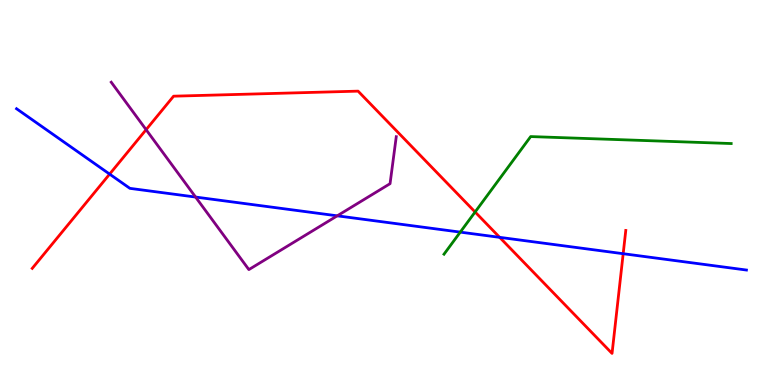[{'lines': ['blue', 'red'], 'intersections': [{'x': 1.41, 'y': 5.48}, {'x': 6.45, 'y': 3.84}, {'x': 8.04, 'y': 3.41}]}, {'lines': ['green', 'red'], 'intersections': [{'x': 6.13, 'y': 4.49}]}, {'lines': ['purple', 'red'], 'intersections': [{'x': 1.89, 'y': 6.63}]}, {'lines': ['blue', 'green'], 'intersections': [{'x': 5.94, 'y': 3.97}]}, {'lines': ['blue', 'purple'], 'intersections': [{'x': 2.52, 'y': 4.88}, {'x': 4.35, 'y': 4.39}]}, {'lines': ['green', 'purple'], 'intersections': []}]